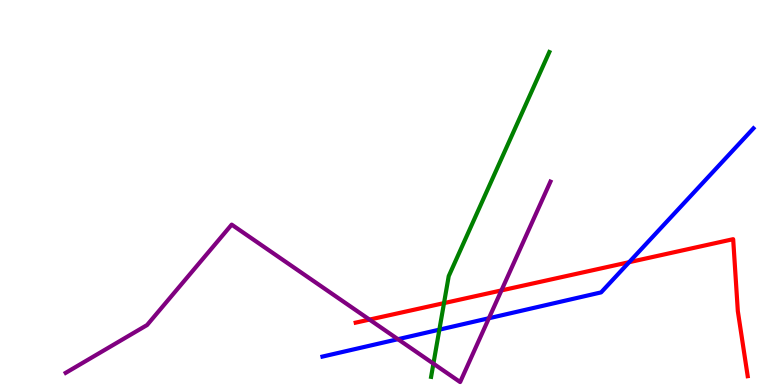[{'lines': ['blue', 'red'], 'intersections': [{'x': 8.12, 'y': 3.19}]}, {'lines': ['green', 'red'], 'intersections': [{'x': 5.73, 'y': 2.13}]}, {'lines': ['purple', 'red'], 'intersections': [{'x': 4.77, 'y': 1.7}, {'x': 6.47, 'y': 2.46}]}, {'lines': ['blue', 'green'], 'intersections': [{'x': 5.67, 'y': 1.44}]}, {'lines': ['blue', 'purple'], 'intersections': [{'x': 5.13, 'y': 1.19}, {'x': 6.31, 'y': 1.73}]}, {'lines': ['green', 'purple'], 'intersections': [{'x': 5.59, 'y': 0.555}]}]